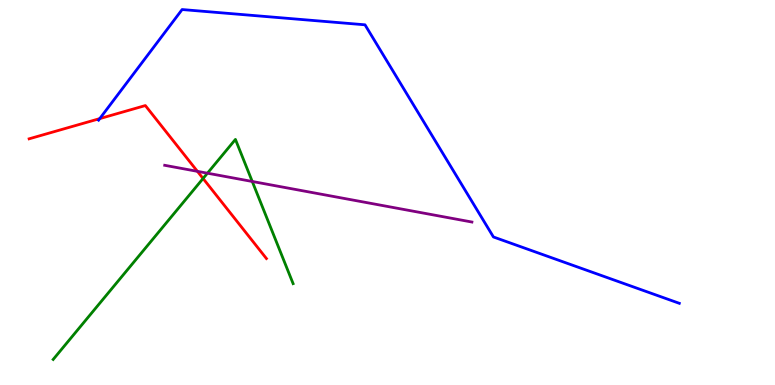[{'lines': ['blue', 'red'], 'intersections': [{'x': 1.29, 'y': 6.92}]}, {'lines': ['green', 'red'], 'intersections': [{'x': 2.62, 'y': 5.36}]}, {'lines': ['purple', 'red'], 'intersections': [{'x': 2.55, 'y': 5.55}]}, {'lines': ['blue', 'green'], 'intersections': []}, {'lines': ['blue', 'purple'], 'intersections': []}, {'lines': ['green', 'purple'], 'intersections': [{'x': 2.68, 'y': 5.5}, {'x': 3.25, 'y': 5.29}]}]